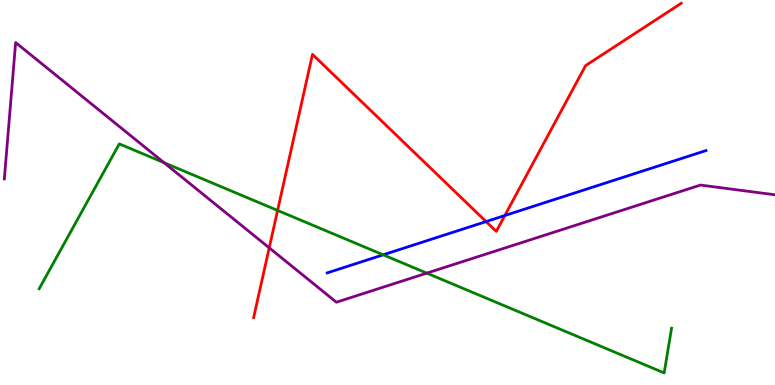[{'lines': ['blue', 'red'], 'intersections': [{'x': 6.27, 'y': 4.24}, {'x': 6.51, 'y': 4.4}]}, {'lines': ['green', 'red'], 'intersections': [{'x': 3.58, 'y': 4.53}]}, {'lines': ['purple', 'red'], 'intersections': [{'x': 3.47, 'y': 3.56}]}, {'lines': ['blue', 'green'], 'intersections': [{'x': 4.94, 'y': 3.38}]}, {'lines': ['blue', 'purple'], 'intersections': []}, {'lines': ['green', 'purple'], 'intersections': [{'x': 2.12, 'y': 5.77}, {'x': 5.51, 'y': 2.91}]}]